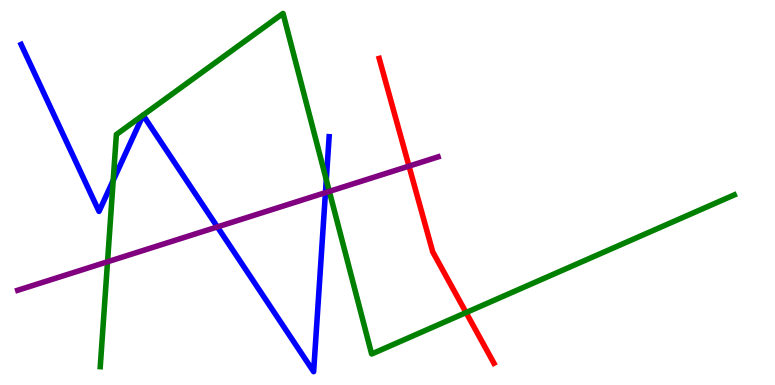[{'lines': ['blue', 'red'], 'intersections': []}, {'lines': ['green', 'red'], 'intersections': [{'x': 6.01, 'y': 1.88}]}, {'lines': ['purple', 'red'], 'intersections': [{'x': 5.28, 'y': 5.69}]}, {'lines': ['blue', 'green'], 'intersections': [{'x': 1.46, 'y': 5.31}, {'x': 4.21, 'y': 5.33}]}, {'lines': ['blue', 'purple'], 'intersections': [{'x': 2.8, 'y': 4.11}, {'x': 4.2, 'y': 5.0}]}, {'lines': ['green', 'purple'], 'intersections': [{'x': 1.39, 'y': 3.2}, {'x': 4.25, 'y': 5.03}]}]